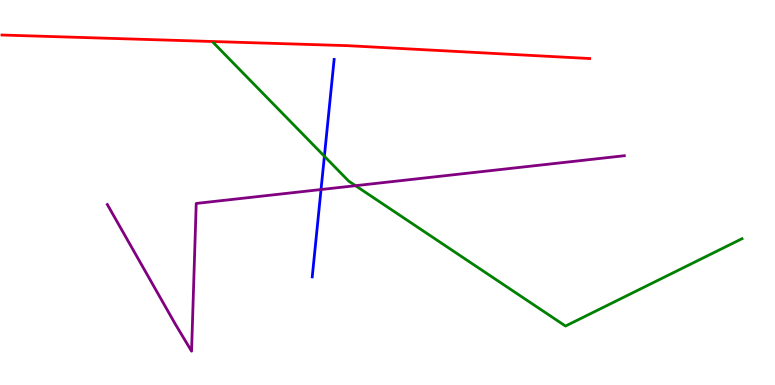[{'lines': ['blue', 'red'], 'intersections': []}, {'lines': ['green', 'red'], 'intersections': []}, {'lines': ['purple', 'red'], 'intersections': []}, {'lines': ['blue', 'green'], 'intersections': [{'x': 4.19, 'y': 5.94}]}, {'lines': ['blue', 'purple'], 'intersections': [{'x': 4.14, 'y': 5.08}]}, {'lines': ['green', 'purple'], 'intersections': [{'x': 4.59, 'y': 5.18}]}]